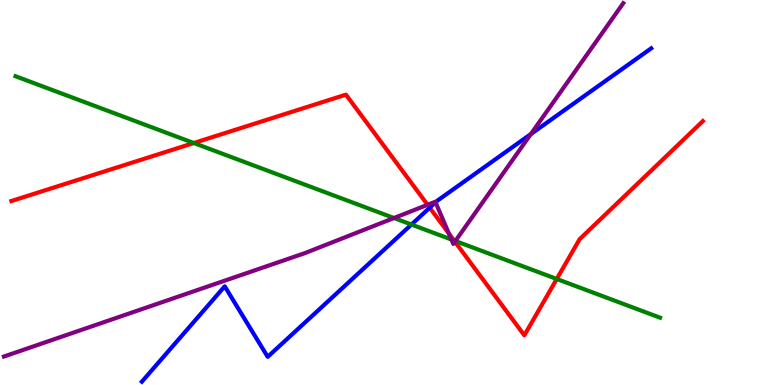[{'lines': ['blue', 'red'], 'intersections': [{'x': 5.54, 'y': 4.61}]}, {'lines': ['green', 'red'], 'intersections': [{'x': 2.5, 'y': 6.29}, {'x': 5.86, 'y': 3.75}, {'x': 7.18, 'y': 2.75}]}, {'lines': ['purple', 'red'], 'intersections': [{'x': 5.52, 'y': 4.68}, {'x': 5.79, 'y': 3.93}, {'x': 5.87, 'y': 3.72}]}, {'lines': ['blue', 'green'], 'intersections': [{'x': 5.31, 'y': 4.17}]}, {'lines': ['blue', 'purple'], 'intersections': [{'x': 5.62, 'y': 4.74}, {'x': 6.85, 'y': 6.52}]}, {'lines': ['green', 'purple'], 'intersections': [{'x': 5.08, 'y': 4.34}, {'x': 5.82, 'y': 3.78}, {'x': 5.88, 'y': 3.74}]}]